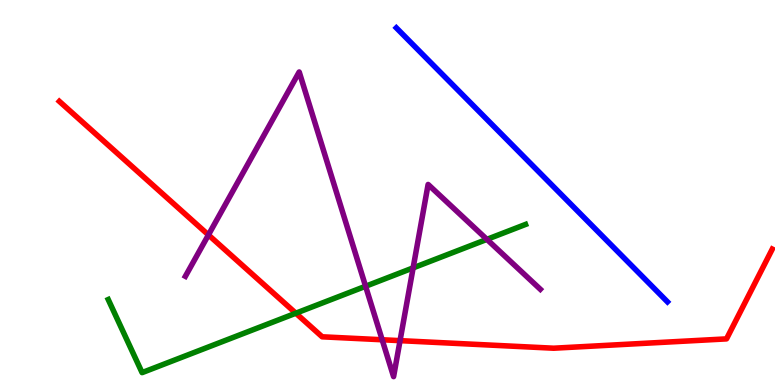[{'lines': ['blue', 'red'], 'intersections': []}, {'lines': ['green', 'red'], 'intersections': [{'x': 3.82, 'y': 1.86}]}, {'lines': ['purple', 'red'], 'intersections': [{'x': 2.69, 'y': 3.9}, {'x': 4.93, 'y': 1.18}, {'x': 5.16, 'y': 1.15}]}, {'lines': ['blue', 'green'], 'intersections': []}, {'lines': ['blue', 'purple'], 'intersections': []}, {'lines': ['green', 'purple'], 'intersections': [{'x': 4.72, 'y': 2.56}, {'x': 5.33, 'y': 3.04}, {'x': 6.28, 'y': 3.78}]}]